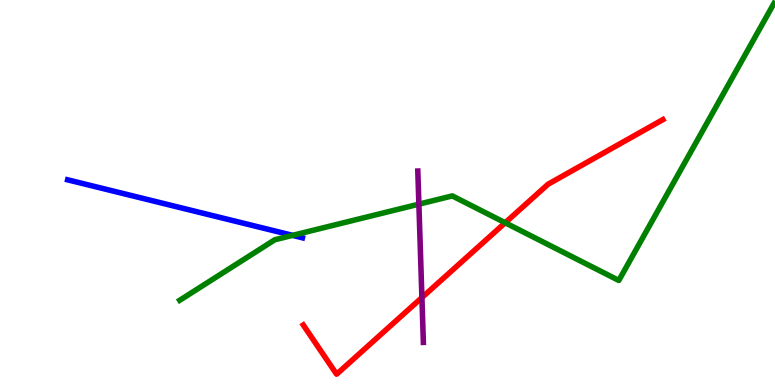[{'lines': ['blue', 'red'], 'intersections': []}, {'lines': ['green', 'red'], 'intersections': [{'x': 6.52, 'y': 4.21}]}, {'lines': ['purple', 'red'], 'intersections': [{'x': 5.44, 'y': 2.27}]}, {'lines': ['blue', 'green'], 'intersections': [{'x': 3.78, 'y': 3.89}]}, {'lines': ['blue', 'purple'], 'intersections': []}, {'lines': ['green', 'purple'], 'intersections': [{'x': 5.4, 'y': 4.7}]}]